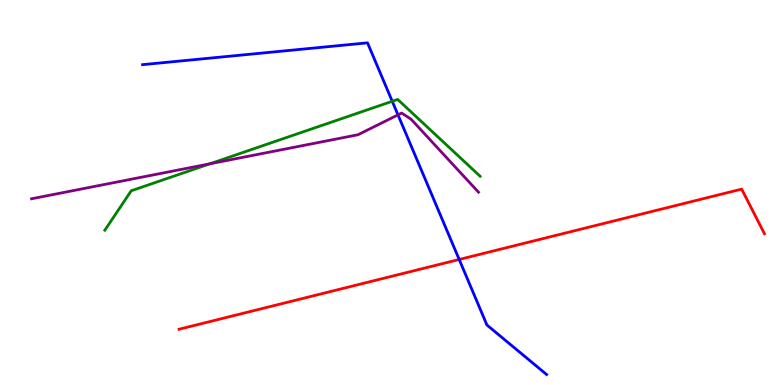[{'lines': ['blue', 'red'], 'intersections': [{'x': 5.93, 'y': 3.26}]}, {'lines': ['green', 'red'], 'intersections': []}, {'lines': ['purple', 'red'], 'intersections': []}, {'lines': ['blue', 'green'], 'intersections': [{'x': 5.06, 'y': 7.37}]}, {'lines': ['blue', 'purple'], 'intersections': [{'x': 5.14, 'y': 7.02}]}, {'lines': ['green', 'purple'], 'intersections': [{'x': 2.71, 'y': 5.75}]}]